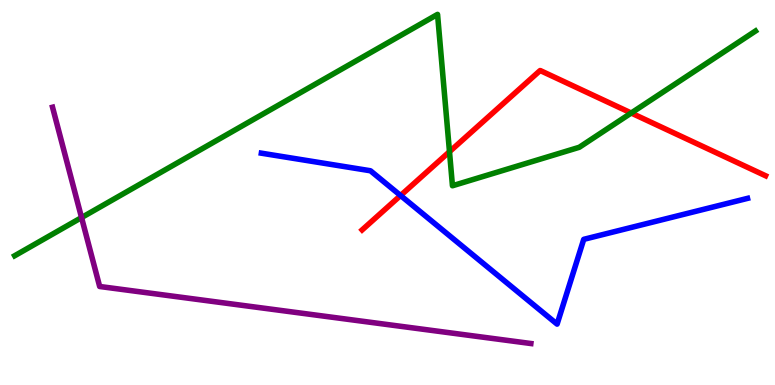[{'lines': ['blue', 'red'], 'intersections': [{'x': 5.17, 'y': 4.92}]}, {'lines': ['green', 'red'], 'intersections': [{'x': 5.8, 'y': 6.06}, {'x': 8.14, 'y': 7.06}]}, {'lines': ['purple', 'red'], 'intersections': []}, {'lines': ['blue', 'green'], 'intersections': []}, {'lines': ['blue', 'purple'], 'intersections': []}, {'lines': ['green', 'purple'], 'intersections': [{'x': 1.05, 'y': 4.35}]}]